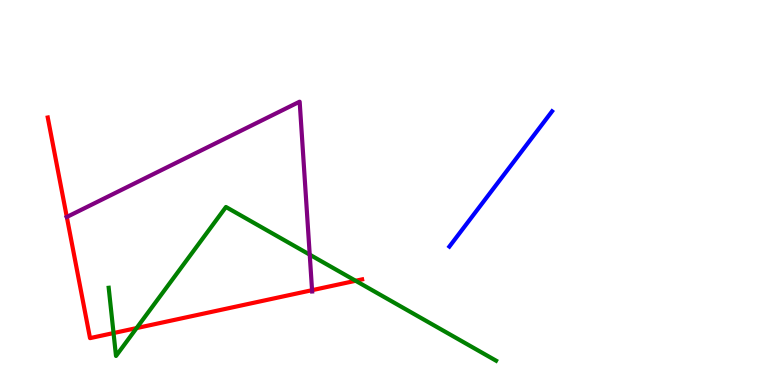[{'lines': ['blue', 'red'], 'intersections': []}, {'lines': ['green', 'red'], 'intersections': [{'x': 1.47, 'y': 1.35}, {'x': 1.76, 'y': 1.48}, {'x': 4.59, 'y': 2.71}]}, {'lines': ['purple', 'red'], 'intersections': [{'x': 0.862, 'y': 4.36}, {'x': 4.03, 'y': 2.46}]}, {'lines': ['blue', 'green'], 'intersections': []}, {'lines': ['blue', 'purple'], 'intersections': []}, {'lines': ['green', 'purple'], 'intersections': [{'x': 4.0, 'y': 3.39}]}]